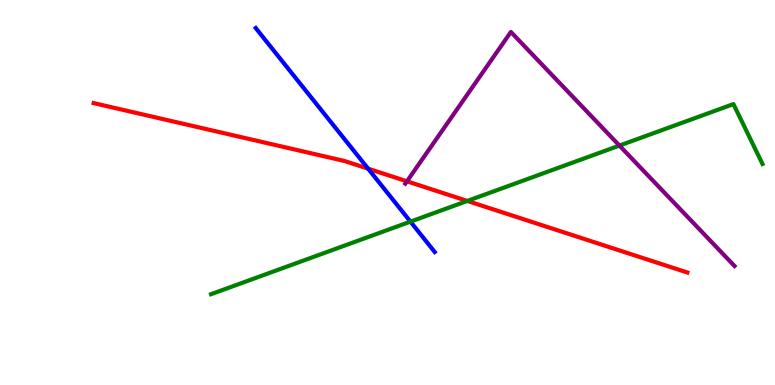[{'lines': ['blue', 'red'], 'intersections': [{'x': 4.75, 'y': 5.62}]}, {'lines': ['green', 'red'], 'intersections': [{'x': 6.03, 'y': 4.78}]}, {'lines': ['purple', 'red'], 'intersections': [{'x': 5.25, 'y': 5.29}]}, {'lines': ['blue', 'green'], 'intersections': [{'x': 5.3, 'y': 4.24}]}, {'lines': ['blue', 'purple'], 'intersections': []}, {'lines': ['green', 'purple'], 'intersections': [{'x': 7.99, 'y': 6.22}]}]